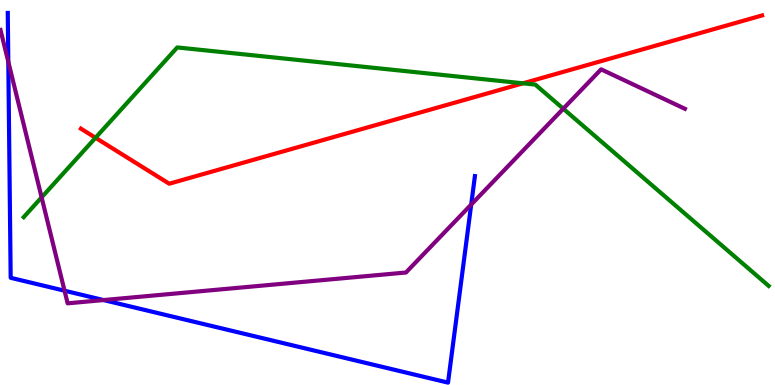[{'lines': ['blue', 'red'], 'intersections': []}, {'lines': ['green', 'red'], 'intersections': [{'x': 1.23, 'y': 6.42}, {'x': 6.75, 'y': 7.84}]}, {'lines': ['purple', 'red'], 'intersections': []}, {'lines': ['blue', 'green'], 'intersections': []}, {'lines': ['blue', 'purple'], 'intersections': [{'x': 0.107, 'y': 8.39}, {'x': 0.833, 'y': 2.45}, {'x': 1.34, 'y': 2.21}, {'x': 6.08, 'y': 4.69}]}, {'lines': ['green', 'purple'], 'intersections': [{'x': 0.537, 'y': 4.87}, {'x': 7.27, 'y': 7.18}]}]